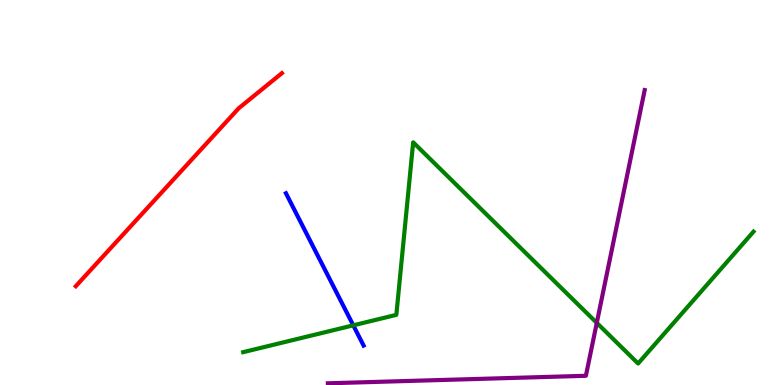[{'lines': ['blue', 'red'], 'intersections': []}, {'lines': ['green', 'red'], 'intersections': []}, {'lines': ['purple', 'red'], 'intersections': []}, {'lines': ['blue', 'green'], 'intersections': [{'x': 4.56, 'y': 1.55}]}, {'lines': ['blue', 'purple'], 'intersections': []}, {'lines': ['green', 'purple'], 'intersections': [{'x': 7.7, 'y': 1.61}]}]